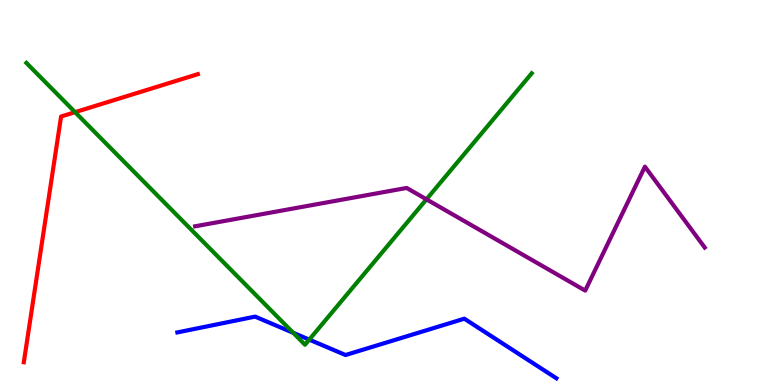[{'lines': ['blue', 'red'], 'intersections': []}, {'lines': ['green', 'red'], 'intersections': [{'x': 0.969, 'y': 7.09}]}, {'lines': ['purple', 'red'], 'intersections': []}, {'lines': ['blue', 'green'], 'intersections': [{'x': 3.78, 'y': 1.36}, {'x': 3.99, 'y': 1.18}]}, {'lines': ['blue', 'purple'], 'intersections': []}, {'lines': ['green', 'purple'], 'intersections': [{'x': 5.5, 'y': 4.82}]}]